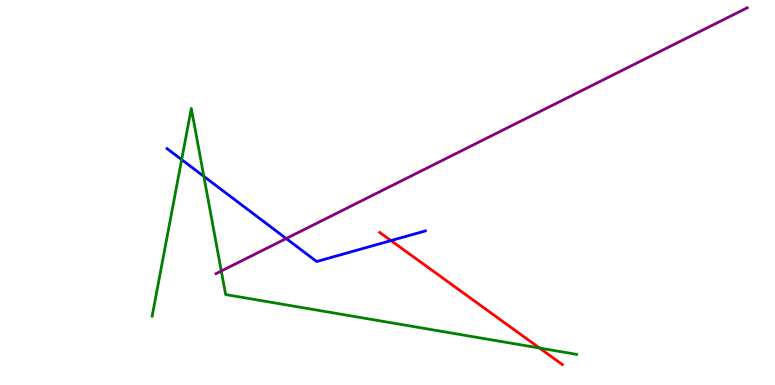[{'lines': ['blue', 'red'], 'intersections': [{'x': 5.04, 'y': 3.75}]}, {'lines': ['green', 'red'], 'intersections': [{'x': 6.96, 'y': 0.96}]}, {'lines': ['purple', 'red'], 'intersections': []}, {'lines': ['blue', 'green'], 'intersections': [{'x': 2.34, 'y': 5.85}, {'x': 2.63, 'y': 5.42}]}, {'lines': ['blue', 'purple'], 'intersections': [{'x': 3.69, 'y': 3.8}]}, {'lines': ['green', 'purple'], 'intersections': [{'x': 2.86, 'y': 2.96}]}]